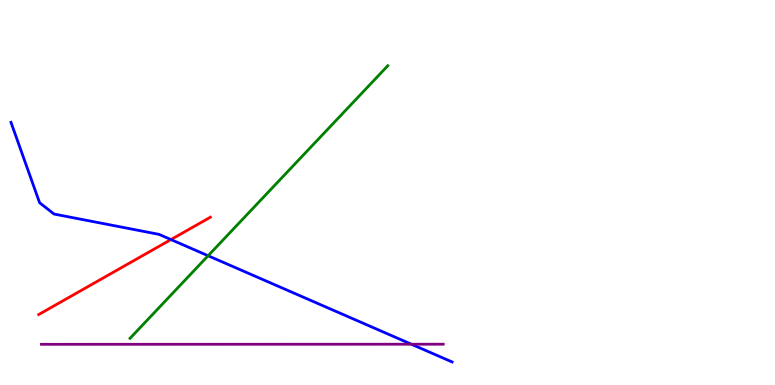[{'lines': ['blue', 'red'], 'intersections': [{'x': 2.21, 'y': 3.78}]}, {'lines': ['green', 'red'], 'intersections': []}, {'lines': ['purple', 'red'], 'intersections': []}, {'lines': ['blue', 'green'], 'intersections': [{'x': 2.69, 'y': 3.36}]}, {'lines': ['blue', 'purple'], 'intersections': [{'x': 5.31, 'y': 1.06}]}, {'lines': ['green', 'purple'], 'intersections': []}]